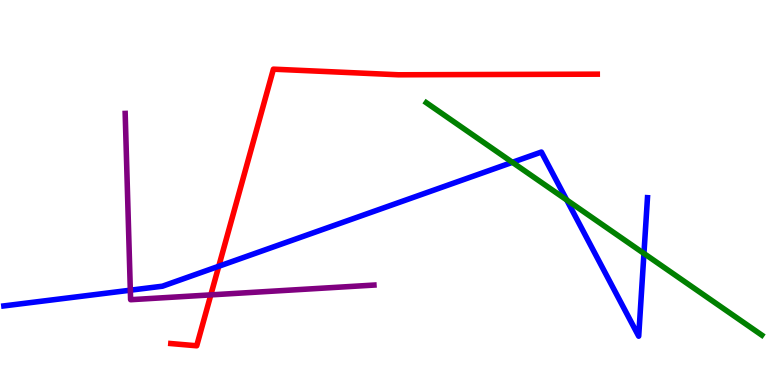[{'lines': ['blue', 'red'], 'intersections': [{'x': 2.82, 'y': 3.08}]}, {'lines': ['green', 'red'], 'intersections': []}, {'lines': ['purple', 'red'], 'intersections': [{'x': 2.72, 'y': 2.34}]}, {'lines': ['blue', 'green'], 'intersections': [{'x': 6.61, 'y': 5.78}, {'x': 7.31, 'y': 4.81}, {'x': 8.31, 'y': 3.42}]}, {'lines': ['blue', 'purple'], 'intersections': [{'x': 1.68, 'y': 2.46}]}, {'lines': ['green', 'purple'], 'intersections': []}]